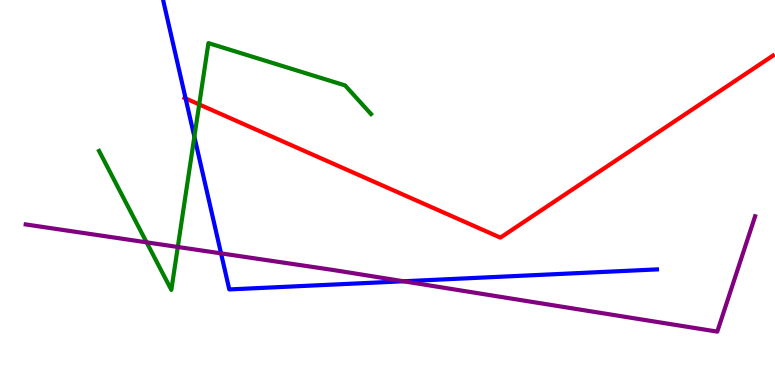[{'lines': ['blue', 'red'], 'intersections': [{'x': 2.39, 'y': 7.44}]}, {'lines': ['green', 'red'], 'intersections': [{'x': 2.57, 'y': 7.29}]}, {'lines': ['purple', 'red'], 'intersections': []}, {'lines': ['blue', 'green'], 'intersections': [{'x': 2.51, 'y': 6.45}]}, {'lines': ['blue', 'purple'], 'intersections': [{'x': 2.85, 'y': 3.42}, {'x': 5.21, 'y': 2.69}]}, {'lines': ['green', 'purple'], 'intersections': [{'x': 1.89, 'y': 3.71}, {'x': 2.29, 'y': 3.59}]}]